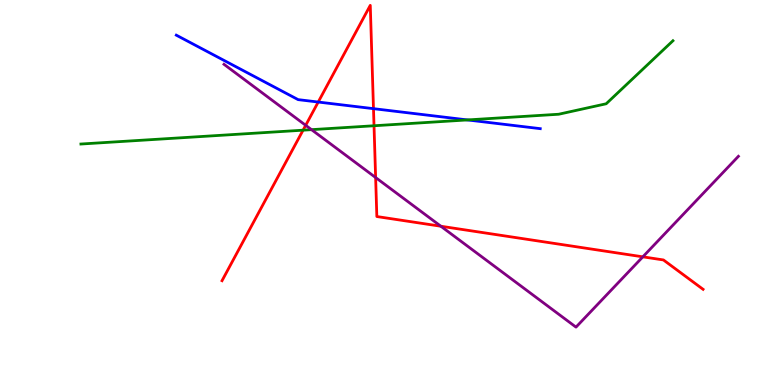[{'lines': ['blue', 'red'], 'intersections': [{'x': 4.11, 'y': 7.35}, {'x': 4.82, 'y': 7.18}]}, {'lines': ['green', 'red'], 'intersections': [{'x': 3.91, 'y': 6.62}, {'x': 4.83, 'y': 6.73}]}, {'lines': ['purple', 'red'], 'intersections': [{'x': 3.94, 'y': 6.75}, {'x': 4.85, 'y': 5.39}, {'x': 5.69, 'y': 4.12}, {'x': 8.29, 'y': 3.33}]}, {'lines': ['blue', 'green'], 'intersections': [{'x': 6.03, 'y': 6.88}]}, {'lines': ['blue', 'purple'], 'intersections': []}, {'lines': ['green', 'purple'], 'intersections': [{'x': 4.02, 'y': 6.63}]}]